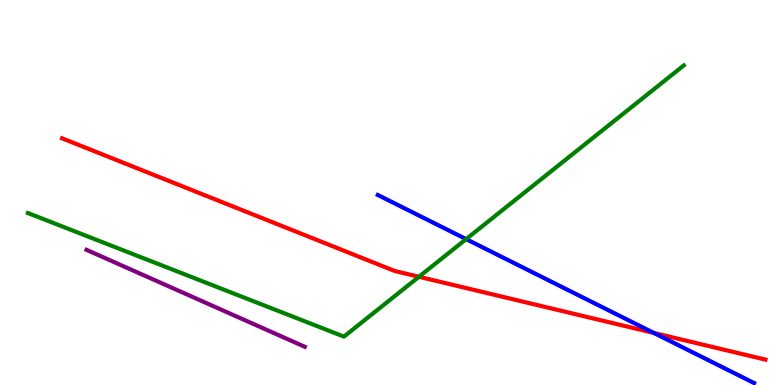[{'lines': ['blue', 'red'], 'intersections': [{'x': 8.44, 'y': 1.35}]}, {'lines': ['green', 'red'], 'intersections': [{'x': 5.41, 'y': 2.81}]}, {'lines': ['purple', 'red'], 'intersections': []}, {'lines': ['blue', 'green'], 'intersections': [{'x': 6.01, 'y': 3.79}]}, {'lines': ['blue', 'purple'], 'intersections': []}, {'lines': ['green', 'purple'], 'intersections': []}]